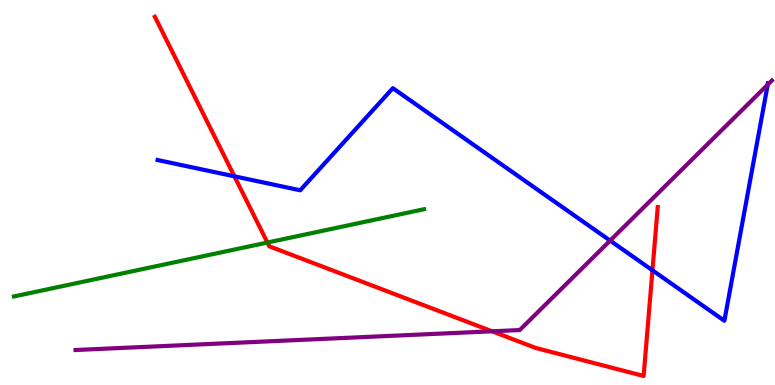[{'lines': ['blue', 'red'], 'intersections': [{'x': 3.02, 'y': 5.42}, {'x': 8.42, 'y': 2.98}]}, {'lines': ['green', 'red'], 'intersections': [{'x': 3.45, 'y': 3.7}]}, {'lines': ['purple', 'red'], 'intersections': [{'x': 6.35, 'y': 1.39}]}, {'lines': ['blue', 'green'], 'intersections': []}, {'lines': ['blue', 'purple'], 'intersections': [{'x': 7.87, 'y': 3.75}, {'x': 9.91, 'y': 7.8}]}, {'lines': ['green', 'purple'], 'intersections': []}]